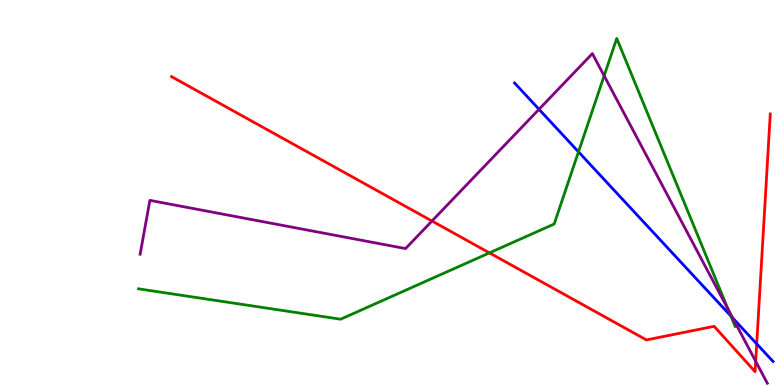[{'lines': ['blue', 'red'], 'intersections': [{'x': 9.76, 'y': 1.07}]}, {'lines': ['green', 'red'], 'intersections': [{'x': 6.32, 'y': 3.43}]}, {'lines': ['purple', 'red'], 'intersections': [{'x': 5.57, 'y': 4.26}, {'x': 9.75, 'y': 0.616}]}, {'lines': ['blue', 'green'], 'intersections': [{'x': 7.46, 'y': 6.06}, {'x': 9.43, 'y': 1.79}]}, {'lines': ['blue', 'purple'], 'intersections': [{'x': 6.95, 'y': 7.16}, {'x': 9.45, 'y': 1.74}]}, {'lines': ['green', 'purple'], 'intersections': [{'x': 7.8, 'y': 8.03}, {'x': 9.4, 'y': 1.96}]}]